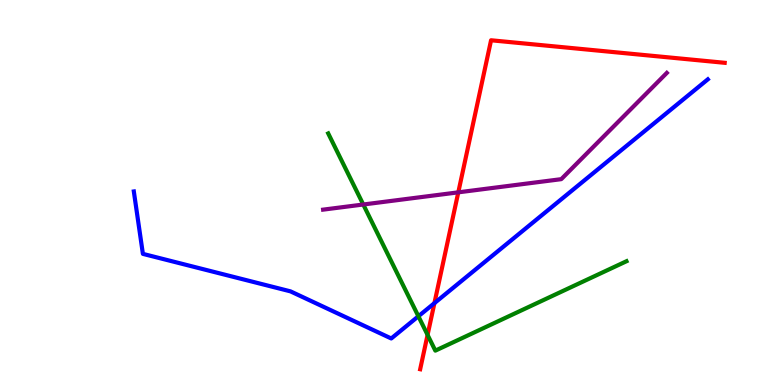[{'lines': ['blue', 'red'], 'intersections': [{'x': 5.61, 'y': 2.13}]}, {'lines': ['green', 'red'], 'intersections': [{'x': 5.52, 'y': 1.3}]}, {'lines': ['purple', 'red'], 'intersections': [{'x': 5.91, 'y': 5.0}]}, {'lines': ['blue', 'green'], 'intersections': [{'x': 5.4, 'y': 1.79}]}, {'lines': ['blue', 'purple'], 'intersections': []}, {'lines': ['green', 'purple'], 'intersections': [{'x': 4.69, 'y': 4.69}]}]